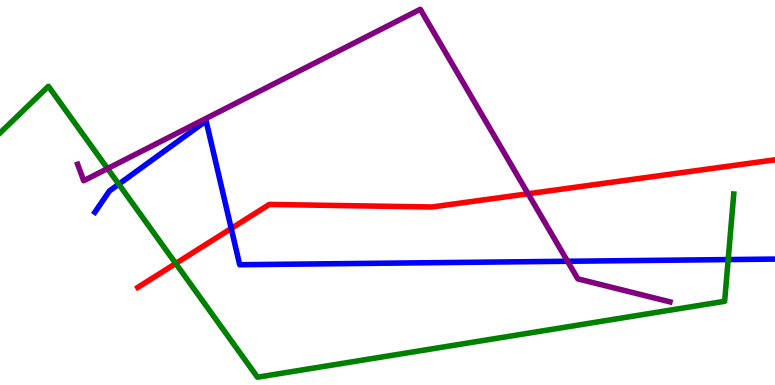[{'lines': ['blue', 'red'], 'intersections': [{'x': 2.98, 'y': 4.07}]}, {'lines': ['green', 'red'], 'intersections': [{'x': 2.27, 'y': 3.16}]}, {'lines': ['purple', 'red'], 'intersections': [{'x': 6.81, 'y': 4.97}]}, {'lines': ['blue', 'green'], 'intersections': [{'x': 1.53, 'y': 5.22}, {'x': 9.4, 'y': 3.26}]}, {'lines': ['blue', 'purple'], 'intersections': [{'x': 7.32, 'y': 3.21}]}, {'lines': ['green', 'purple'], 'intersections': [{'x': 1.39, 'y': 5.62}]}]